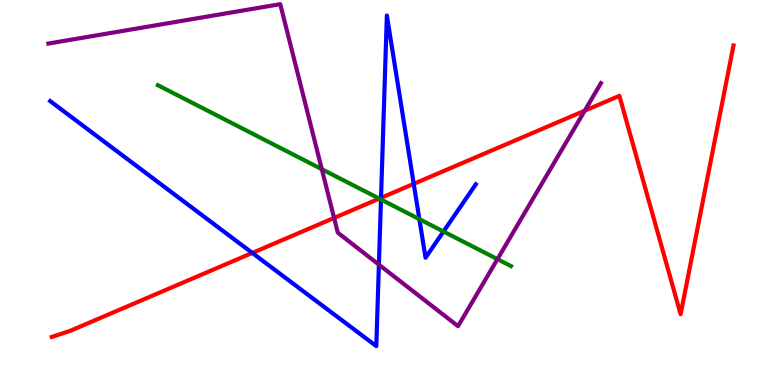[{'lines': ['blue', 'red'], 'intersections': [{'x': 3.26, 'y': 3.43}, {'x': 4.92, 'y': 4.86}, {'x': 5.34, 'y': 5.22}]}, {'lines': ['green', 'red'], 'intersections': [{'x': 4.89, 'y': 4.84}]}, {'lines': ['purple', 'red'], 'intersections': [{'x': 4.31, 'y': 4.34}, {'x': 7.55, 'y': 7.13}]}, {'lines': ['blue', 'green'], 'intersections': [{'x': 4.92, 'y': 4.82}, {'x': 5.41, 'y': 4.31}, {'x': 5.72, 'y': 3.99}]}, {'lines': ['blue', 'purple'], 'intersections': [{'x': 4.89, 'y': 3.13}]}, {'lines': ['green', 'purple'], 'intersections': [{'x': 4.15, 'y': 5.61}, {'x': 6.42, 'y': 3.27}]}]